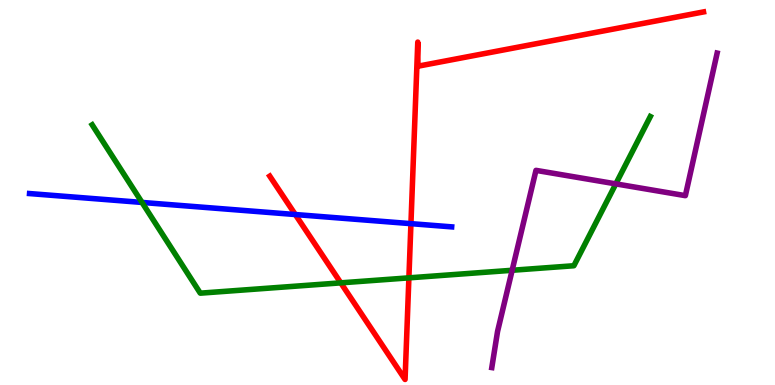[{'lines': ['blue', 'red'], 'intersections': [{'x': 3.81, 'y': 4.43}, {'x': 5.3, 'y': 4.19}]}, {'lines': ['green', 'red'], 'intersections': [{'x': 4.4, 'y': 2.65}, {'x': 5.28, 'y': 2.78}]}, {'lines': ['purple', 'red'], 'intersections': []}, {'lines': ['blue', 'green'], 'intersections': [{'x': 1.83, 'y': 4.74}]}, {'lines': ['blue', 'purple'], 'intersections': []}, {'lines': ['green', 'purple'], 'intersections': [{'x': 6.61, 'y': 2.98}, {'x': 7.95, 'y': 5.22}]}]